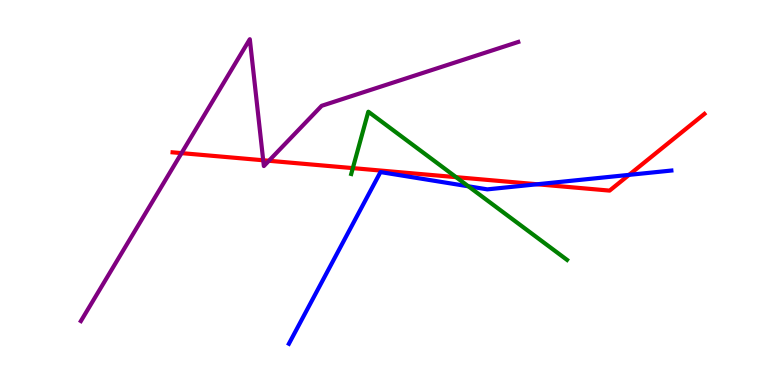[{'lines': ['blue', 'red'], 'intersections': [{'x': 6.93, 'y': 5.21}, {'x': 8.12, 'y': 5.46}]}, {'lines': ['green', 'red'], 'intersections': [{'x': 4.55, 'y': 5.63}, {'x': 5.89, 'y': 5.4}]}, {'lines': ['purple', 'red'], 'intersections': [{'x': 2.34, 'y': 6.02}, {'x': 3.4, 'y': 5.84}, {'x': 3.47, 'y': 5.82}]}, {'lines': ['blue', 'green'], 'intersections': [{'x': 6.04, 'y': 5.16}]}, {'lines': ['blue', 'purple'], 'intersections': []}, {'lines': ['green', 'purple'], 'intersections': []}]